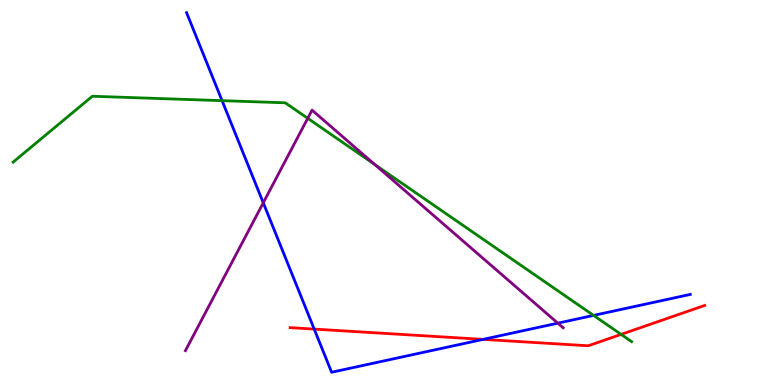[{'lines': ['blue', 'red'], 'intersections': [{'x': 4.05, 'y': 1.45}, {'x': 6.23, 'y': 1.18}]}, {'lines': ['green', 'red'], 'intersections': [{'x': 8.01, 'y': 1.31}]}, {'lines': ['purple', 'red'], 'intersections': []}, {'lines': ['blue', 'green'], 'intersections': [{'x': 2.87, 'y': 7.39}, {'x': 7.66, 'y': 1.81}]}, {'lines': ['blue', 'purple'], 'intersections': [{'x': 3.4, 'y': 4.73}, {'x': 7.2, 'y': 1.61}]}, {'lines': ['green', 'purple'], 'intersections': [{'x': 3.97, 'y': 6.93}, {'x': 4.84, 'y': 5.73}]}]